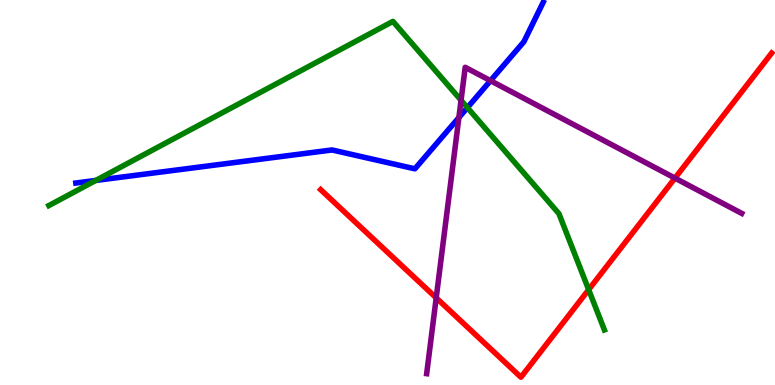[{'lines': ['blue', 'red'], 'intersections': []}, {'lines': ['green', 'red'], 'intersections': [{'x': 7.6, 'y': 2.48}]}, {'lines': ['purple', 'red'], 'intersections': [{'x': 5.63, 'y': 2.26}, {'x': 8.71, 'y': 5.37}]}, {'lines': ['blue', 'green'], 'intersections': [{'x': 1.24, 'y': 5.31}, {'x': 6.03, 'y': 7.2}]}, {'lines': ['blue', 'purple'], 'intersections': [{'x': 5.92, 'y': 6.95}, {'x': 6.33, 'y': 7.9}]}, {'lines': ['green', 'purple'], 'intersections': [{'x': 5.95, 'y': 7.39}]}]